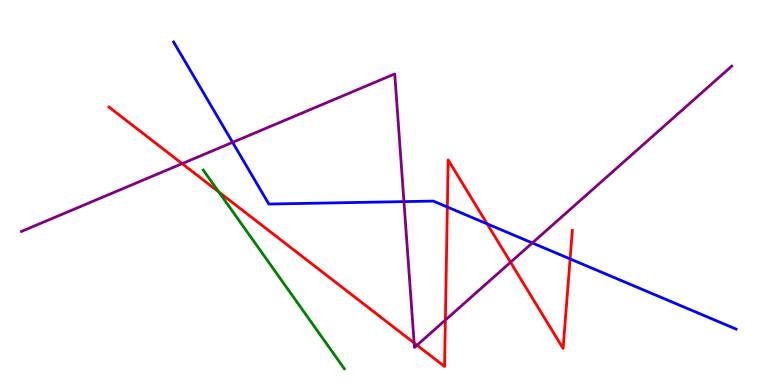[{'lines': ['blue', 'red'], 'intersections': [{'x': 5.77, 'y': 4.62}, {'x': 6.29, 'y': 4.19}, {'x': 7.36, 'y': 3.27}]}, {'lines': ['green', 'red'], 'intersections': [{'x': 2.82, 'y': 5.01}]}, {'lines': ['purple', 'red'], 'intersections': [{'x': 2.35, 'y': 5.75}, {'x': 5.34, 'y': 1.09}, {'x': 5.38, 'y': 1.03}, {'x': 5.75, 'y': 1.69}, {'x': 6.59, 'y': 3.19}]}, {'lines': ['blue', 'green'], 'intersections': []}, {'lines': ['blue', 'purple'], 'intersections': [{'x': 3.0, 'y': 6.3}, {'x': 5.21, 'y': 4.76}, {'x': 6.87, 'y': 3.69}]}, {'lines': ['green', 'purple'], 'intersections': []}]